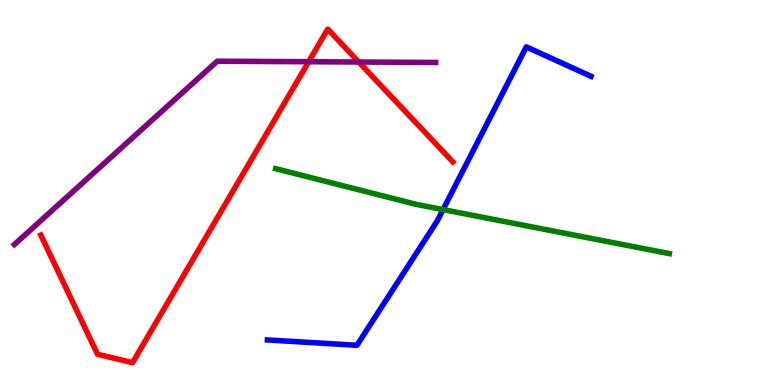[{'lines': ['blue', 'red'], 'intersections': []}, {'lines': ['green', 'red'], 'intersections': []}, {'lines': ['purple', 'red'], 'intersections': [{'x': 3.98, 'y': 8.4}, {'x': 4.63, 'y': 8.39}]}, {'lines': ['blue', 'green'], 'intersections': [{'x': 5.72, 'y': 4.56}]}, {'lines': ['blue', 'purple'], 'intersections': []}, {'lines': ['green', 'purple'], 'intersections': []}]